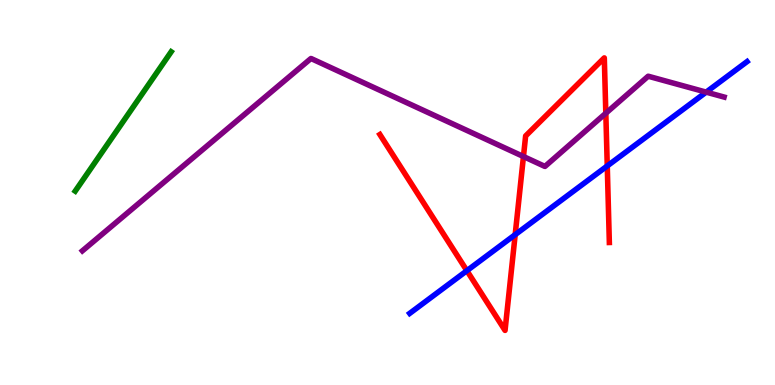[{'lines': ['blue', 'red'], 'intersections': [{'x': 6.02, 'y': 2.97}, {'x': 6.65, 'y': 3.91}, {'x': 7.84, 'y': 5.69}]}, {'lines': ['green', 'red'], 'intersections': []}, {'lines': ['purple', 'red'], 'intersections': [{'x': 6.75, 'y': 5.93}, {'x': 7.82, 'y': 7.06}]}, {'lines': ['blue', 'green'], 'intersections': []}, {'lines': ['blue', 'purple'], 'intersections': [{'x': 9.11, 'y': 7.61}]}, {'lines': ['green', 'purple'], 'intersections': []}]